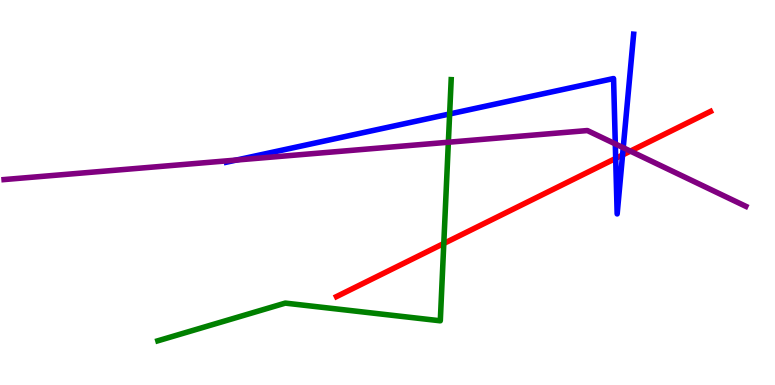[{'lines': ['blue', 'red'], 'intersections': [{'x': 7.94, 'y': 5.89}, {'x': 8.03, 'y': 5.97}]}, {'lines': ['green', 'red'], 'intersections': [{'x': 5.73, 'y': 3.68}]}, {'lines': ['purple', 'red'], 'intersections': [{'x': 8.13, 'y': 6.07}]}, {'lines': ['blue', 'green'], 'intersections': [{'x': 5.8, 'y': 7.04}]}, {'lines': ['blue', 'purple'], 'intersections': [{'x': 3.05, 'y': 5.84}, {'x': 7.94, 'y': 6.26}, {'x': 8.04, 'y': 6.16}]}, {'lines': ['green', 'purple'], 'intersections': [{'x': 5.79, 'y': 6.31}]}]